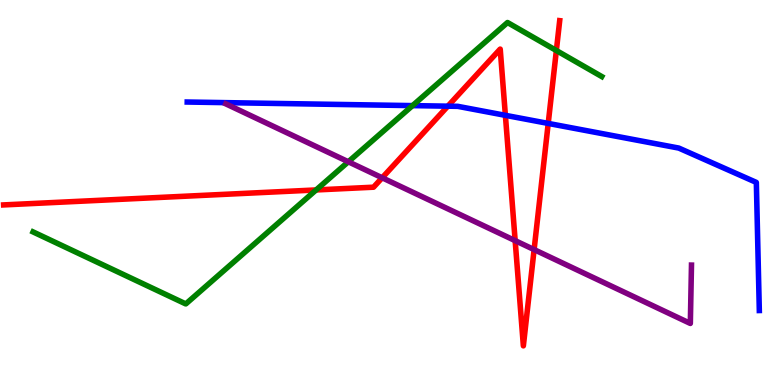[{'lines': ['blue', 'red'], 'intersections': [{'x': 5.78, 'y': 7.24}, {'x': 6.52, 'y': 7.0}, {'x': 7.07, 'y': 6.79}]}, {'lines': ['green', 'red'], 'intersections': [{'x': 4.08, 'y': 5.07}, {'x': 7.18, 'y': 8.69}]}, {'lines': ['purple', 'red'], 'intersections': [{'x': 4.93, 'y': 5.38}, {'x': 6.65, 'y': 3.75}, {'x': 6.89, 'y': 3.52}]}, {'lines': ['blue', 'green'], 'intersections': [{'x': 5.32, 'y': 7.26}]}, {'lines': ['blue', 'purple'], 'intersections': []}, {'lines': ['green', 'purple'], 'intersections': [{'x': 4.49, 'y': 5.8}]}]